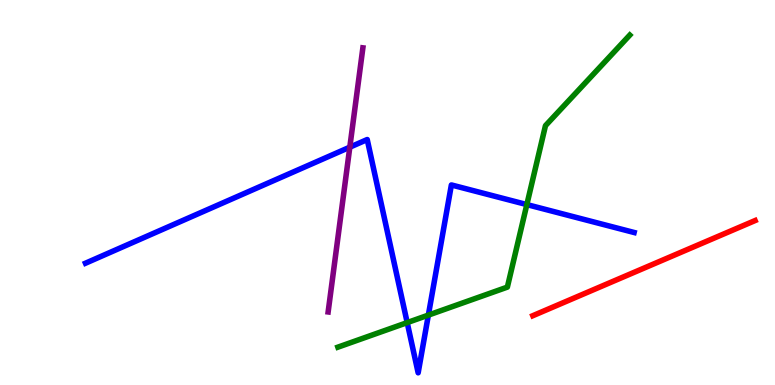[{'lines': ['blue', 'red'], 'intersections': []}, {'lines': ['green', 'red'], 'intersections': []}, {'lines': ['purple', 'red'], 'intersections': []}, {'lines': ['blue', 'green'], 'intersections': [{'x': 5.25, 'y': 1.62}, {'x': 5.53, 'y': 1.82}, {'x': 6.8, 'y': 4.69}]}, {'lines': ['blue', 'purple'], 'intersections': [{'x': 4.51, 'y': 6.18}]}, {'lines': ['green', 'purple'], 'intersections': []}]